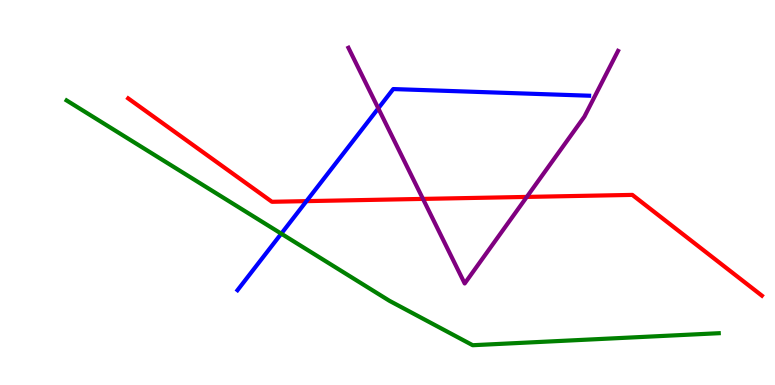[{'lines': ['blue', 'red'], 'intersections': [{'x': 3.95, 'y': 4.78}]}, {'lines': ['green', 'red'], 'intersections': []}, {'lines': ['purple', 'red'], 'intersections': [{'x': 5.46, 'y': 4.83}, {'x': 6.8, 'y': 4.89}]}, {'lines': ['blue', 'green'], 'intersections': [{'x': 3.63, 'y': 3.93}]}, {'lines': ['blue', 'purple'], 'intersections': [{'x': 4.88, 'y': 7.19}]}, {'lines': ['green', 'purple'], 'intersections': []}]